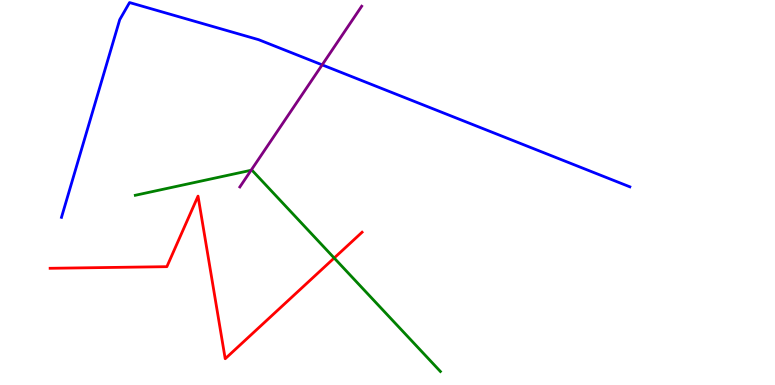[{'lines': ['blue', 'red'], 'intersections': []}, {'lines': ['green', 'red'], 'intersections': [{'x': 4.31, 'y': 3.3}]}, {'lines': ['purple', 'red'], 'intersections': []}, {'lines': ['blue', 'green'], 'intersections': []}, {'lines': ['blue', 'purple'], 'intersections': [{'x': 4.16, 'y': 8.32}]}, {'lines': ['green', 'purple'], 'intersections': [{'x': 3.24, 'y': 5.58}]}]